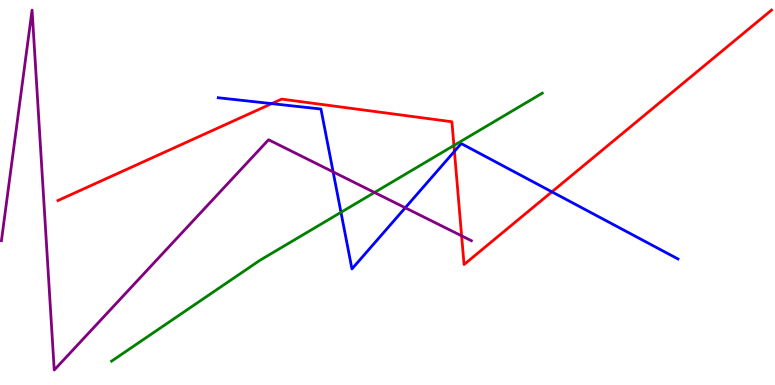[{'lines': ['blue', 'red'], 'intersections': [{'x': 3.51, 'y': 7.31}, {'x': 5.86, 'y': 6.07}, {'x': 7.12, 'y': 5.02}]}, {'lines': ['green', 'red'], 'intersections': [{'x': 5.86, 'y': 6.22}]}, {'lines': ['purple', 'red'], 'intersections': [{'x': 5.96, 'y': 3.87}]}, {'lines': ['blue', 'green'], 'intersections': [{'x': 4.4, 'y': 4.49}]}, {'lines': ['blue', 'purple'], 'intersections': [{'x': 4.3, 'y': 5.54}, {'x': 5.23, 'y': 4.6}]}, {'lines': ['green', 'purple'], 'intersections': [{'x': 4.83, 'y': 5.0}]}]